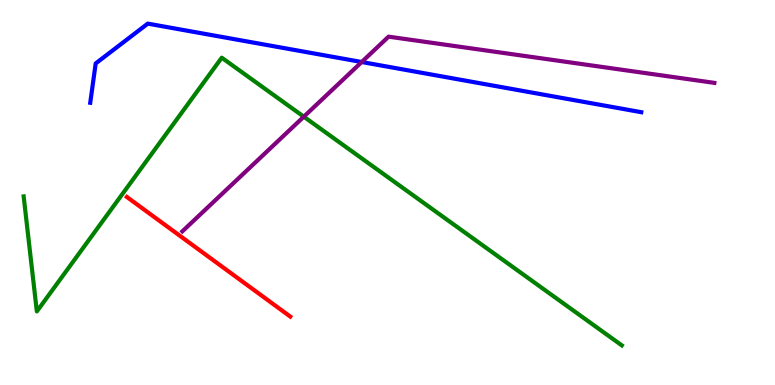[{'lines': ['blue', 'red'], 'intersections': []}, {'lines': ['green', 'red'], 'intersections': []}, {'lines': ['purple', 'red'], 'intersections': []}, {'lines': ['blue', 'green'], 'intersections': []}, {'lines': ['blue', 'purple'], 'intersections': [{'x': 4.67, 'y': 8.39}]}, {'lines': ['green', 'purple'], 'intersections': [{'x': 3.92, 'y': 6.97}]}]